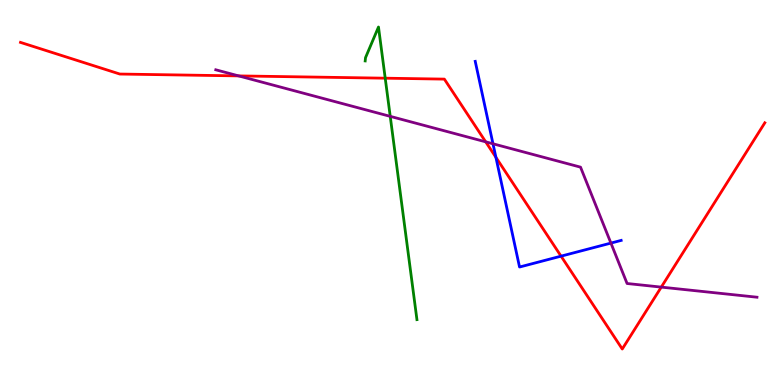[{'lines': ['blue', 'red'], 'intersections': [{'x': 6.4, 'y': 5.91}, {'x': 7.24, 'y': 3.35}]}, {'lines': ['green', 'red'], 'intersections': [{'x': 4.97, 'y': 7.97}]}, {'lines': ['purple', 'red'], 'intersections': [{'x': 3.08, 'y': 8.03}, {'x': 6.27, 'y': 6.32}, {'x': 8.53, 'y': 2.54}]}, {'lines': ['blue', 'green'], 'intersections': []}, {'lines': ['blue', 'purple'], 'intersections': [{'x': 6.36, 'y': 6.27}, {'x': 7.88, 'y': 3.69}]}, {'lines': ['green', 'purple'], 'intersections': [{'x': 5.04, 'y': 6.98}]}]